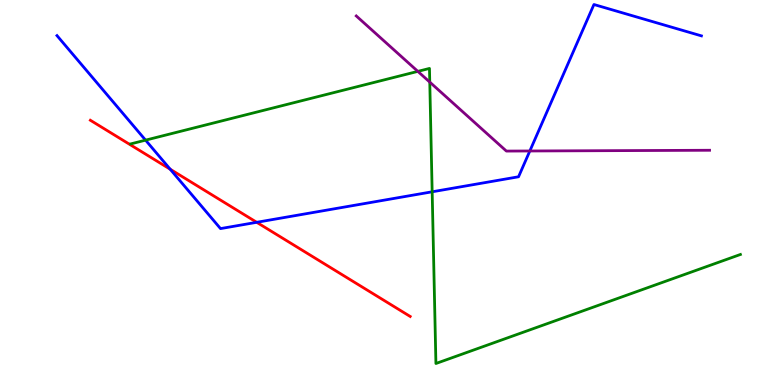[{'lines': ['blue', 'red'], 'intersections': [{'x': 2.2, 'y': 5.6}, {'x': 3.31, 'y': 4.23}]}, {'lines': ['green', 'red'], 'intersections': []}, {'lines': ['purple', 'red'], 'intersections': []}, {'lines': ['blue', 'green'], 'intersections': [{'x': 1.88, 'y': 6.36}, {'x': 5.58, 'y': 5.02}]}, {'lines': ['blue', 'purple'], 'intersections': [{'x': 6.84, 'y': 6.08}]}, {'lines': ['green', 'purple'], 'intersections': [{'x': 5.39, 'y': 8.15}, {'x': 5.55, 'y': 7.87}]}]